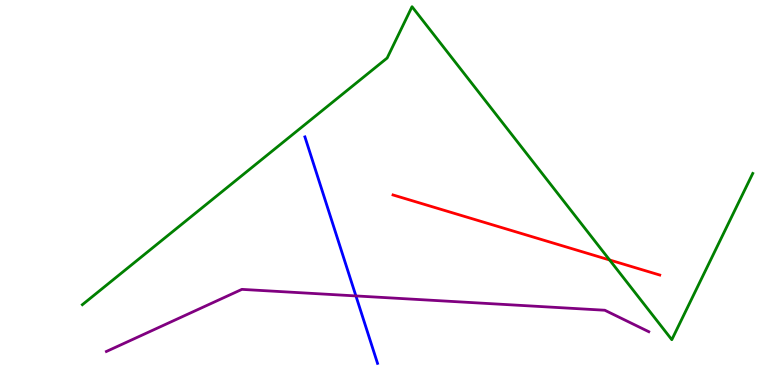[{'lines': ['blue', 'red'], 'intersections': []}, {'lines': ['green', 'red'], 'intersections': [{'x': 7.87, 'y': 3.25}]}, {'lines': ['purple', 'red'], 'intersections': []}, {'lines': ['blue', 'green'], 'intersections': []}, {'lines': ['blue', 'purple'], 'intersections': [{'x': 4.59, 'y': 2.31}]}, {'lines': ['green', 'purple'], 'intersections': []}]